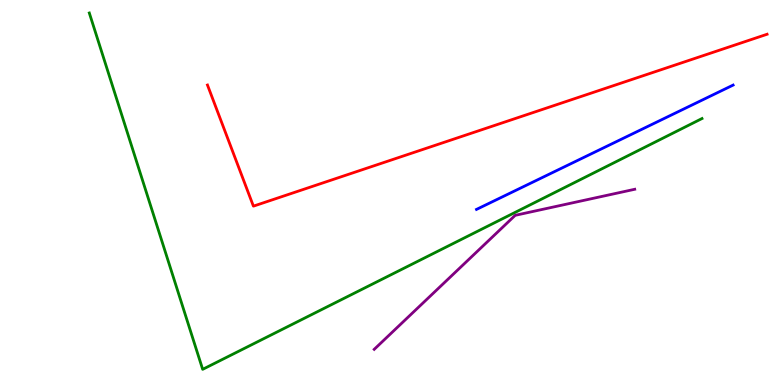[{'lines': ['blue', 'red'], 'intersections': []}, {'lines': ['green', 'red'], 'intersections': []}, {'lines': ['purple', 'red'], 'intersections': []}, {'lines': ['blue', 'green'], 'intersections': []}, {'lines': ['blue', 'purple'], 'intersections': []}, {'lines': ['green', 'purple'], 'intersections': []}]